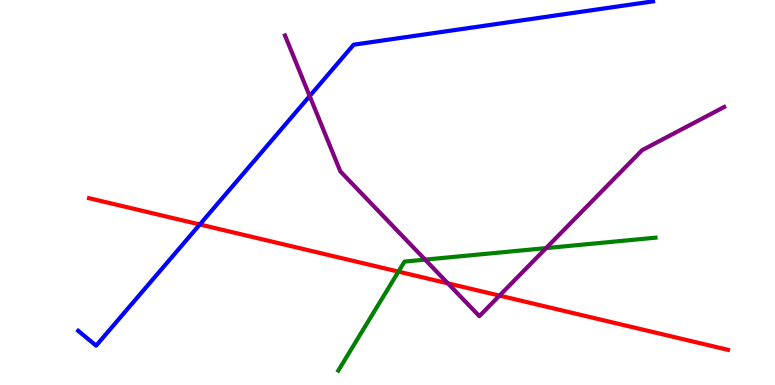[{'lines': ['blue', 'red'], 'intersections': [{'x': 2.58, 'y': 4.17}]}, {'lines': ['green', 'red'], 'intersections': [{'x': 5.14, 'y': 2.94}]}, {'lines': ['purple', 'red'], 'intersections': [{'x': 5.78, 'y': 2.64}, {'x': 6.45, 'y': 2.32}]}, {'lines': ['blue', 'green'], 'intersections': []}, {'lines': ['blue', 'purple'], 'intersections': [{'x': 4.0, 'y': 7.5}]}, {'lines': ['green', 'purple'], 'intersections': [{'x': 5.49, 'y': 3.26}, {'x': 7.05, 'y': 3.56}]}]